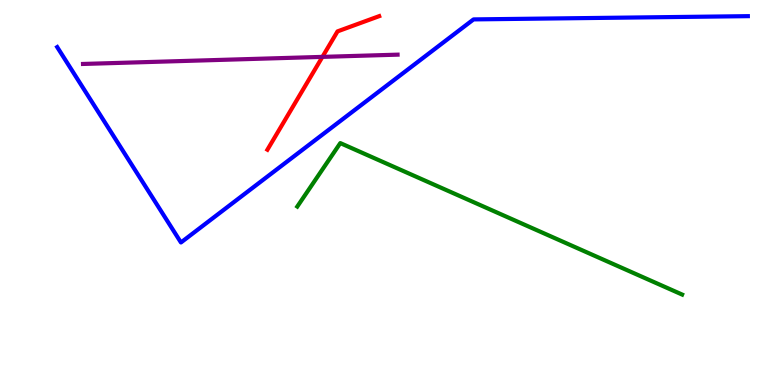[{'lines': ['blue', 'red'], 'intersections': []}, {'lines': ['green', 'red'], 'intersections': []}, {'lines': ['purple', 'red'], 'intersections': [{'x': 4.16, 'y': 8.52}]}, {'lines': ['blue', 'green'], 'intersections': []}, {'lines': ['blue', 'purple'], 'intersections': []}, {'lines': ['green', 'purple'], 'intersections': []}]